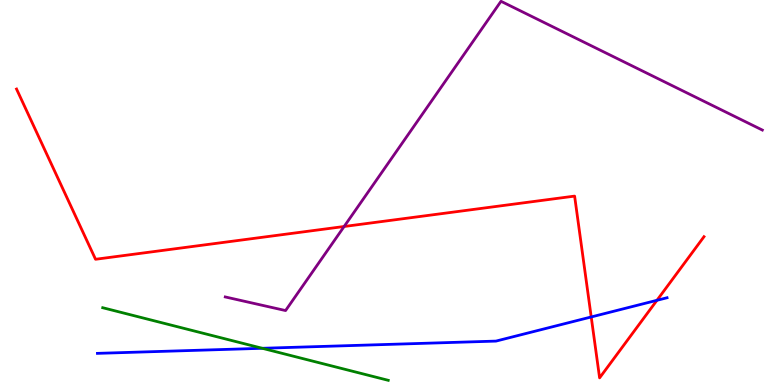[{'lines': ['blue', 'red'], 'intersections': [{'x': 7.63, 'y': 1.77}, {'x': 8.48, 'y': 2.2}]}, {'lines': ['green', 'red'], 'intersections': []}, {'lines': ['purple', 'red'], 'intersections': [{'x': 4.44, 'y': 4.12}]}, {'lines': ['blue', 'green'], 'intersections': [{'x': 3.38, 'y': 0.954}]}, {'lines': ['blue', 'purple'], 'intersections': []}, {'lines': ['green', 'purple'], 'intersections': []}]